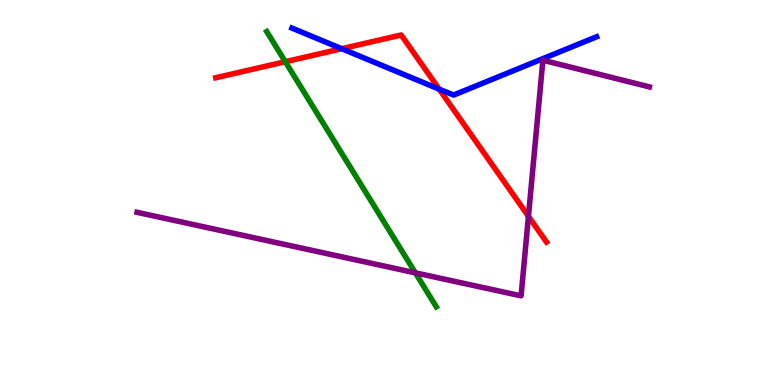[{'lines': ['blue', 'red'], 'intersections': [{'x': 4.41, 'y': 8.73}, {'x': 5.67, 'y': 7.68}]}, {'lines': ['green', 'red'], 'intersections': [{'x': 3.68, 'y': 8.4}]}, {'lines': ['purple', 'red'], 'intersections': [{'x': 6.82, 'y': 4.38}]}, {'lines': ['blue', 'green'], 'intersections': []}, {'lines': ['blue', 'purple'], 'intersections': []}, {'lines': ['green', 'purple'], 'intersections': [{'x': 5.36, 'y': 2.91}]}]